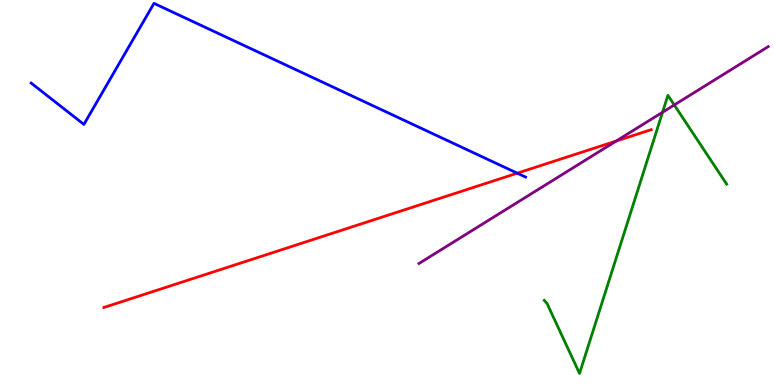[{'lines': ['blue', 'red'], 'intersections': [{'x': 6.67, 'y': 5.5}]}, {'lines': ['green', 'red'], 'intersections': []}, {'lines': ['purple', 'red'], 'intersections': [{'x': 7.95, 'y': 6.34}]}, {'lines': ['blue', 'green'], 'intersections': []}, {'lines': ['blue', 'purple'], 'intersections': []}, {'lines': ['green', 'purple'], 'intersections': [{'x': 8.55, 'y': 7.08}, {'x': 8.7, 'y': 7.27}]}]